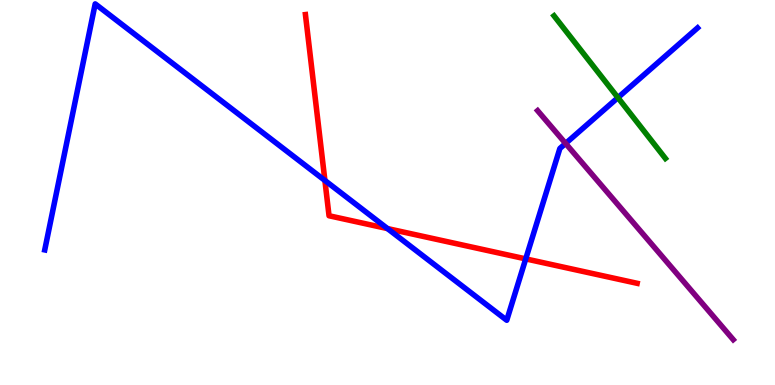[{'lines': ['blue', 'red'], 'intersections': [{'x': 4.19, 'y': 5.31}, {'x': 5.0, 'y': 4.06}, {'x': 6.78, 'y': 3.28}]}, {'lines': ['green', 'red'], 'intersections': []}, {'lines': ['purple', 'red'], 'intersections': []}, {'lines': ['blue', 'green'], 'intersections': [{'x': 7.97, 'y': 7.46}]}, {'lines': ['blue', 'purple'], 'intersections': [{'x': 7.3, 'y': 6.27}]}, {'lines': ['green', 'purple'], 'intersections': []}]